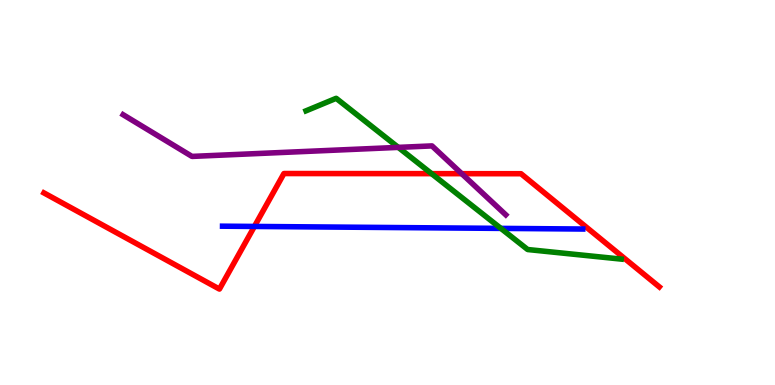[{'lines': ['blue', 'red'], 'intersections': [{'x': 3.28, 'y': 4.12}]}, {'lines': ['green', 'red'], 'intersections': [{'x': 5.57, 'y': 5.49}]}, {'lines': ['purple', 'red'], 'intersections': [{'x': 5.96, 'y': 5.49}]}, {'lines': ['blue', 'green'], 'intersections': [{'x': 6.46, 'y': 4.07}]}, {'lines': ['blue', 'purple'], 'intersections': []}, {'lines': ['green', 'purple'], 'intersections': [{'x': 5.14, 'y': 6.17}]}]